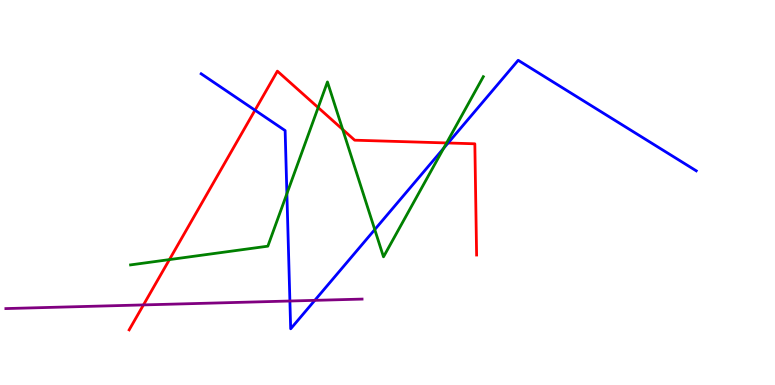[{'lines': ['blue', 'red'], 'intersections': [{'x': 3.29, 'y': 7.14}, {'x': 5.78, 'y': 6.29}]}, {'lines': ['green', 'red'], 'intersections': [{'x': 2.19, 'y': 3.26}, {'x': 4.11, 'y': 7.21}, {'x': 4.42, 'y': 6.64}, {'x': 5.76, 'y': 6.29}]}, {'lines': ['purple', 'red'], 'intersections': [{'x': 1.85, 'y': 2.08}]}, {'lines': ['blue', 'green'], 'intersections': [{'x': 3.7, 'y': 4.97}, {'x': 4.84, 'y': 4.04}, {'x': 5.72, 'y': 6.15}]}, {'lines': ['blue', 'purple'], 'intersections': [{'x': 3.74, 'y': 2.18}, {'x': 4.06, 'y': 2.2}]}, {'lines': ['green', 'purple'], 'intersections': []}]